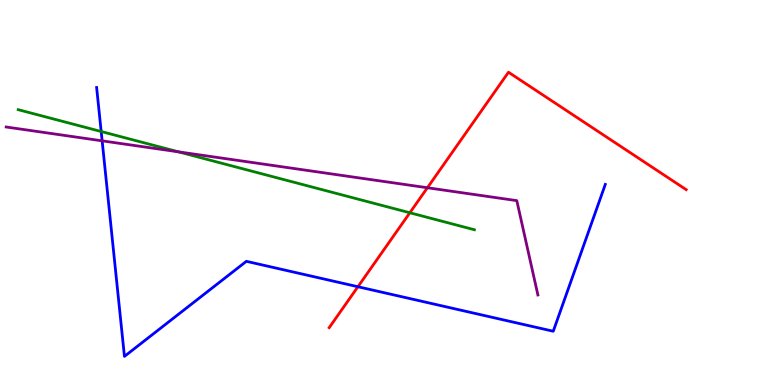[{'lines': ['blue', 'red'], 'intersections': [{'x': 4.62, 'y': 2.55}]}, {'lines': ['green', 'red'], 'intersections': [{'x': 5.29, 'y': 4.47}]}, {'lines': ['purple', 'red'], 'intersections': [{'x': 5.51, 'y': 5.12}]}, {'lines': ['blue', 'green'], 'intersections': [{'x': 1.31, 'y': 6.58}]}, {'lines': ['blue', 'purple'], 'intersections': [{'x': 1.32, 'y': 6.34}]}, {'lines': ['green', 'purple'], 'intersections': [{'x': 2.3, 'y': 6.06}]}]